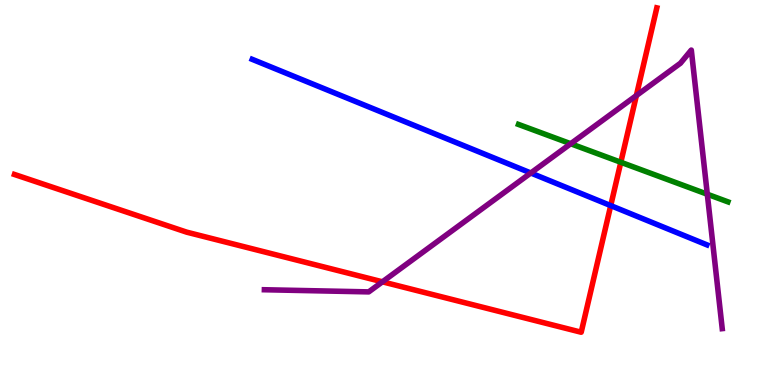[{'lines': ['blue', 'red'], 'intersections': [{'x': 7.88, 'y': 4.66}]}, {'lines': ['green', 'red'], 'intersections': [{'x': 8.01, 'y': 5.79}]}, {'lines': ['purple', 'red'], 'intersections': [{'x': 4.93, 'y': 2.68}, {'x': 8.21, 'y': 7.52}]}, {'lines': ['blue', 'green'], 'intersections': []}, {'lines': ['blue', 'purple'], 'intersections': [{'x': 6.85, 'y': 5.51}]}, {'lines': ['green', 'purple'], 'intersections': [{'x': 7.36, 'y': 6.27}, {'x': 9.13, 'y': 4.96}]}]